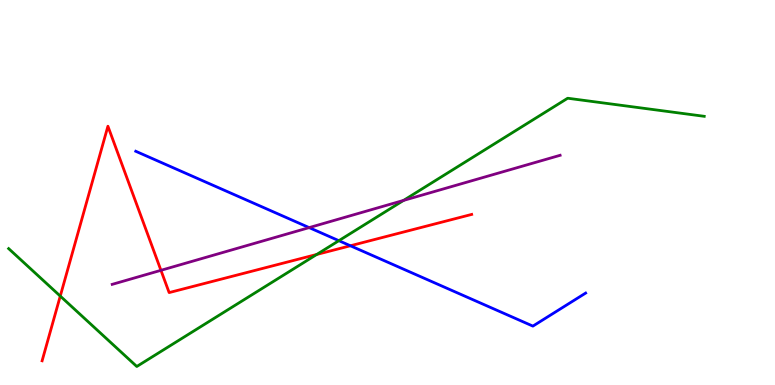[{'lines': ['blue', 'red'], 'intersections': [{'x': 4.52, 'y': 3.62}]}, {'lines': ['green', 'red'], 'intersections': [{'x': 0.778, 'y': 2.31}, {'x': 4.09, 'y': 3.39}]}, {'lines': ['purple', 'red'], 'intersections': [{'x': 2.08, 'y': 2.98}]}, {'lines': ['blue', 'green'], 'intersections': [{'x': 4.37, 'y': 3.75}]}, {'lines': ['blue', 'purple'], 'intersections': [{'x': 3.99, 'y': 4.09}]}, {'lines': ['green', 'purple'], 'intersections': [{'x': 5.21, 'y': 4.79}]}]